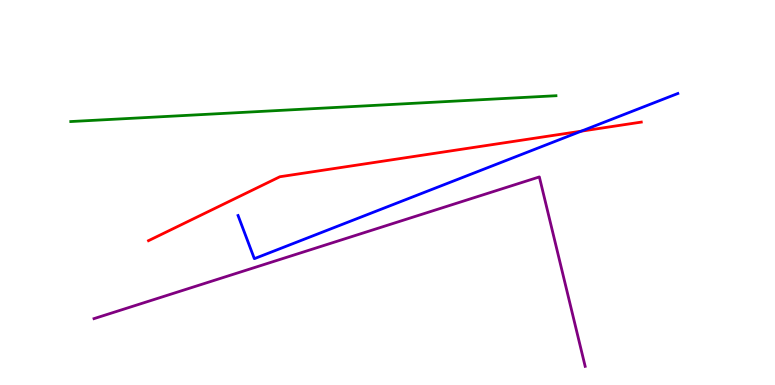[{'lines': ['blue', 'red'], 'intersections': [{'x': 7.5, 'y': 6.59}]}, {'lines': ['green', 'red'], 'intersections': []}, {'lines': ['purple', 'red'], 'intersections': []}, {'lines': ['blue', 'green'], 'intersections': []}, {'lines': ['blue', 'purple'], 'intersections': []}, {'lines': ['green', 'purple'], 'intersections': []}]